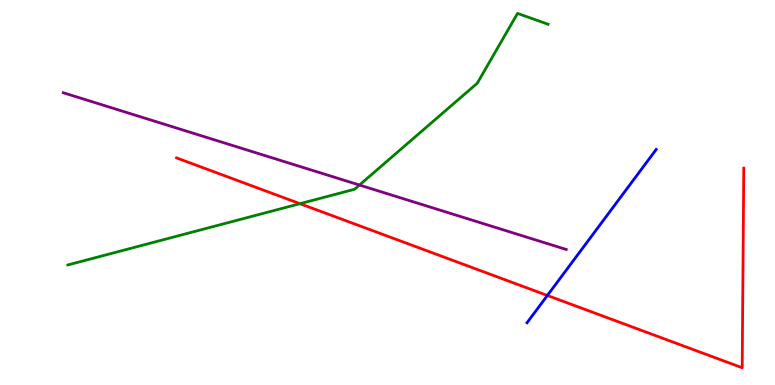[{'lines': ['blue', 'red'], 'intersections': [{'x': 7.06, 'y': 2.33}]}, {'lines': ['green', 'red'], 'intersections': [{'x': 3.87, 'y': 4.71}]}, {'lines': ['purple', 'red'], 'intersections': []}, {'lines': ['blue', 'green'], 'intersections': []}, {'lines': ['blue', 'purple'], 'intersections': []}, {'lines': ['green', 'purple'], 'intersections': [{'x': 4.64, 'y': 5.19}]}]